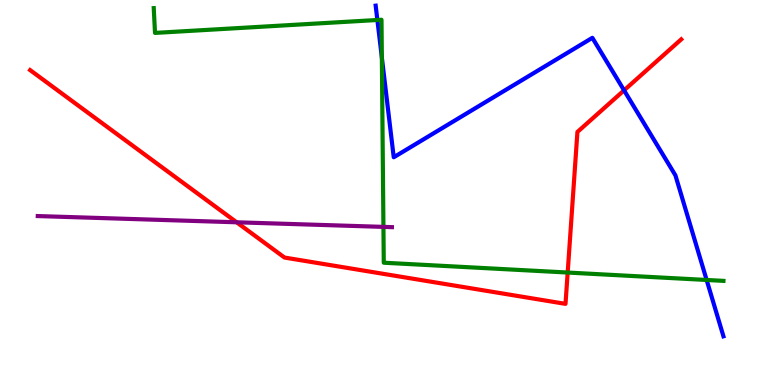[{'lines': ['blue', 'red'], 'intersections': [{'x': 8.05, 'y': 7.65}]}, {'lines': ['green', 'red'], 'intersections': [{'x': 7.32, 'y': 2.92}]}, {'lines': ['purple', 'red'], 'intersections': [{'x': 3.05, 'y': 4.23}]}, {'lines': ['blue', 'green'], 'intersections': [{'x': 4.87, 'y': 9.48}, {'x': 4.93, 'y': 8.5}, {'x': 9.12, 'y': 2.73}]}, {'lines': ['blue', 'purple'], 'intersections': []}, {'lines': ['green', 'purple'], 'intersections': [{'x': 4.95, 'y': 4.11}]}]